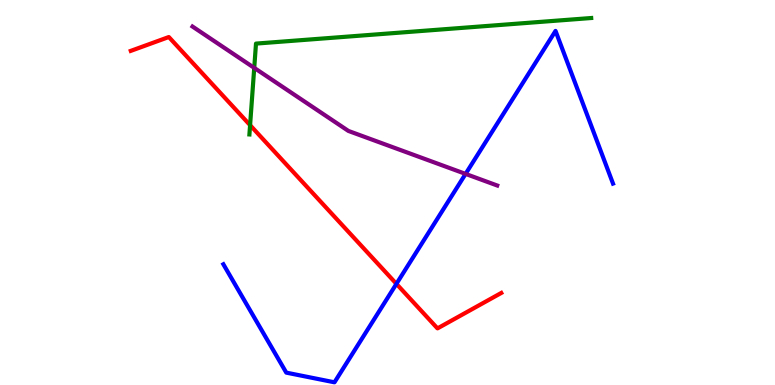[{'lines': ['blue', 'red'], 'intersections': [{'x': 5.12, 'y': 2.63}]}, {'lines': ['green', 'red'], 'intersections': [{'x': 3.23, 'y': 6.75}]}, {'lines': ['purple', 'red'], 'intersections': []}, {'lines': ['blue', 'green'], 'intersections': []}, {'lines': ['blue', 'purple'], 'intersections': [{'x': 6.01, 'y': 5.48}]}, {'lines': ['green', 'purple'], 'intersections': [{'x': 3.28, 'y': 8.24}]}]